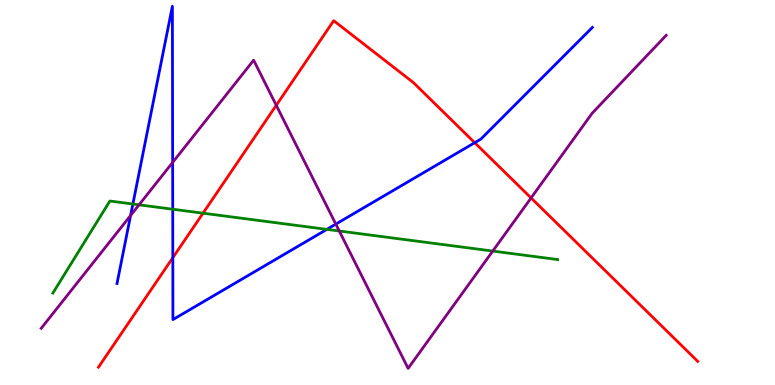[{'lines': ['blue', 'red'], 'intersections': [{'x': 2.23, 'y': 3.31}, {'x': 6.13, 'y': 6.29}]}, {'lines': ['green', 'red'], 'intersections': [{'x': 2.62, 'y': 4.46}]}, {'lines': ['purple', 'red'], 'intersections': [{'x': 3.56, 'y': 7.26}, {'x': 6.85, 'y': 4.86}]}, {'lines': ['blue', 'green'], 'intersections': [{'x': 1.71, 'y': 4.7}, {'x': 2.23, 'y': 4.57}, {'x': 4.22, 'y': 4.04}]}, {'lines': ['blue', 'purple'], 'intersections': [{'x': 1.69, 'y': 4.4}, {'x': 2.23, 'y': 5.78}, {'x': 4.33, 'y': 4.18}]}, {'lines': ['green', 'purple'], 'intersections': [{'x': 1.79, 'y': 4.68}, {'x': 4.38, 'y': 4.0}, {'x': 6.36, 'y': 3.48}]}]